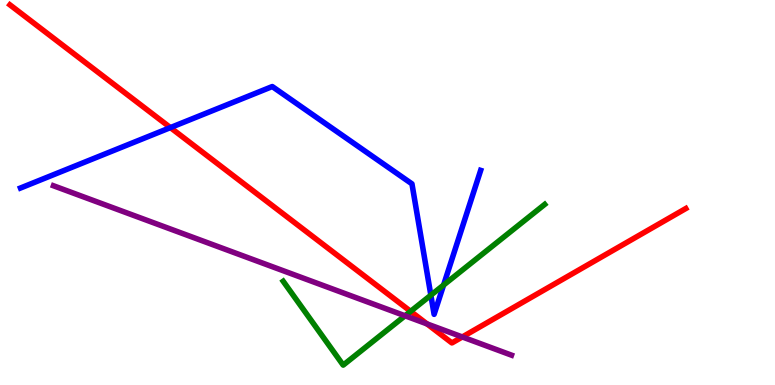[{'lines': ['blue', 'red'], 'intersections': [{'x': 2.2, 'y': 6.69}]}, {'lines': ['green', 'red'], 'intersections': [{'x': 5.3, 'y': 1.91}]}, {'lines': ['purple', 'red'], 'intersections': [{'x': 5.51, 'y': 1.59}, {'x': 5.97, 'y': 1.25}]}, {'lines': ['blue', 'green'], 'intersections': [{'x': 5.56, 'y': 2.33}, {'x': 5.72, 'y': 2.6}]}, {'lines': ['blue', 'purple'], 'intersections': []}, {'lines': ['green', 'purple'], 'intersections': [{'x': 5.23, 'y': 1.8}]}]